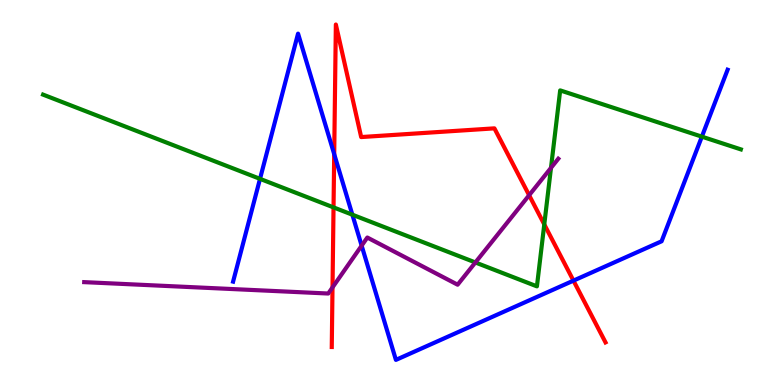[{'lines': ['blue', 'red'], 'intersections': [{'x': 4.31, 'y': 6.0}, {'x': 7.4, 'y': 2.71}]}, {'lines': ['green', 'red'], 'intersections': [{'x': 4.3, 'y': 4.61}, {'x': 7.02, 'y': 4.17}]}, {'lines': ['purple', 'red'], 'intersections': [{'x': 4.29, 'y': 2.54}, {'x': 6.83, 'y': 4.93}]}, {'lines': ['blue', 'green'], 'intersections': [{'x': 3.36, 'y': 5.35}, {'x': 4.55, 'y': 4.42}, {'x': 9.06, 'y': 6.45}]}, {'lines': ['blue', 'purple'], 'intersections': [{'x': 4.67, 'y': 3.62}]}, {'lines': ['green', 'purple'], 'intersections': [{'x': 6.13, 'y': 3.18}, {'x': 7.11, 'y': 5.64}]}]